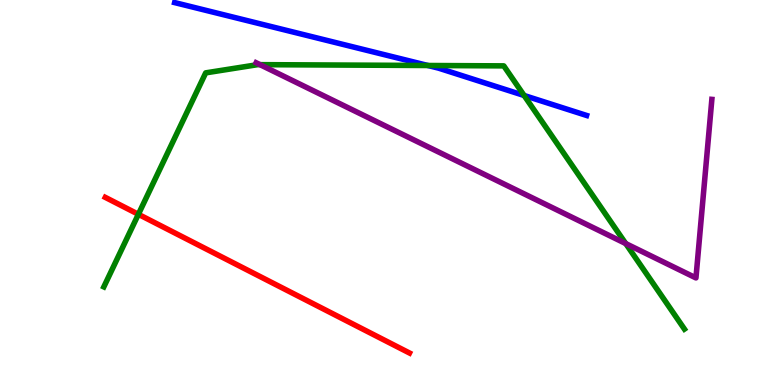[{'lines': ['blue', 'red'], 'intersections': []}, {'lines': ['green', 'red'], 'intersections': [{'x': 1.79, 'y': 4.43}]}, {'lines': ['purple', 'red'], 'intersections': []}, {'lines': ['blue', 'green'], 'intersections': [{'x': 5.52, 'y': 8.3}, {'x': 6.76, 'y': 7.52}]}, {'lines': ['blue', 'purple'], 'intersections': []}, {'lines': ['green', 'purple'], 'intersections': [{'x': 3.36, 'y': 8.32}, {'x': 8.07, 'y': 3.67}]}]